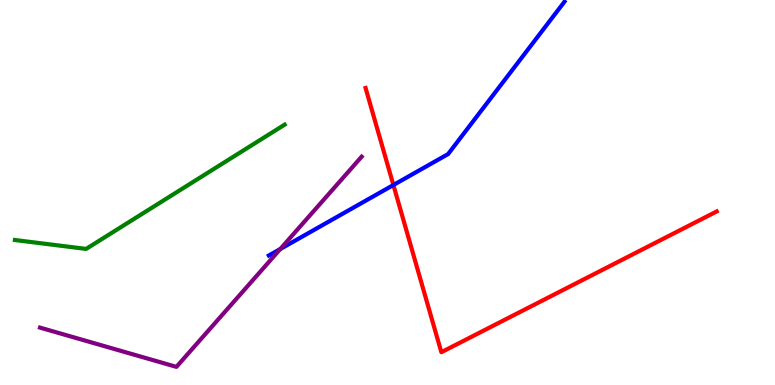[{'lines': ['blue', 'red'], 'intersections': [{'x': 5.08, 'y': 5.19}]}, {'lines': ['green', 'red'], 'intersections': []}, {'lines': ['purple', 'red'], 'intersections': []}, {'lines': ['blue', 'green'], 'intersections': []}, {'lines': ['blue', 'purple'], 'intersections': [{'x': 3.62, 'y': 3.53}]}, {'lines': ['green', 'purple'], 'intersections': []}]